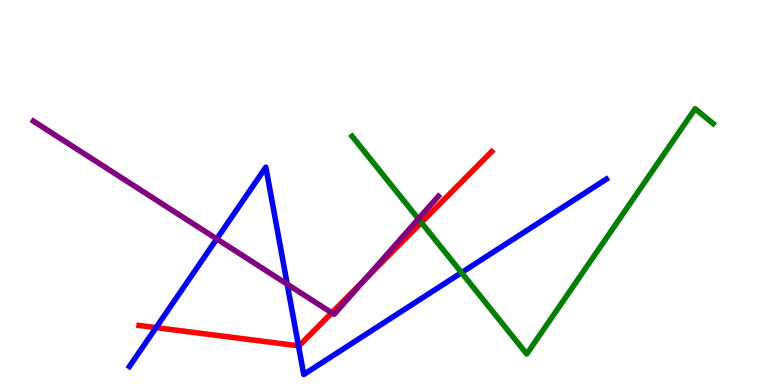[{'lines': ['blue', 'red'], 'intersections': [{'x': 2.01, 'y': 1.49}, {'x': 3.85, 'y': 1.02}]}, {'lines': ['green', 'red'], 'intersections': [{'x': 5.44, 'y': 4.22}]}, {'lines': ['purple', 'red'], 'intersections': [{'x': 4.28, 'y': 1.87}, {'x': 4.71, 'y': 2.75}]}, {'lines': ['blue', 'green'], 'intersections': [{'x': 5.95, 'y': 2.92}]}, {'lines': ['blue', 'purple'], 'intersections': [{'x': 2.8, 'y': 3.79}, {'x': 3.71, 'y': 2.62}]}, {'lines': ['green', 'purple'], 'intersections': [{'x': 5.4, 'y': 4.31}]}]